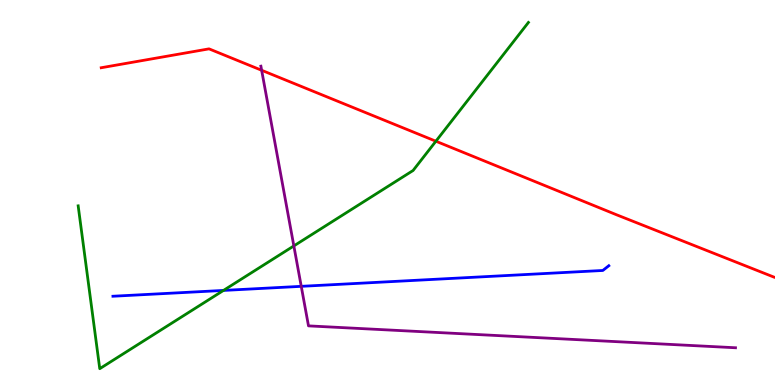[{'lines': ['blue', 'red'], 'intersections': []}, {'lines': ['green', 'red'], 'intersections': [{'x': 5.62, 'y': 6.33}]}, {'lines': ['purple', 'red'], 'intersections': [{'x': 3.38, 'y': 8.17}]}, {'lines': ['blue', 'green'], 'intersections': [{'x': 2.88, 'y': 2.46}]}, {'lines': ['blue', 'purple'], 'intersections': [{'x': 3.89, 'y': 2.56}]}, {'lines': ['green', 'purple'], 'intersections': [{'x': 3.79, 'y': 3.61}]}]